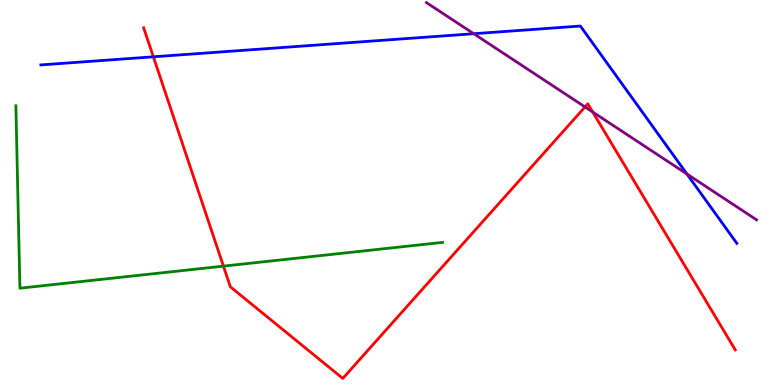[{'lines': ['blue', 'red'], 'intersections': [{'x': 1.98, 'y': 8.52}]}, {'lines': ['green', 'red'], 'intersections': [{'x': 2.88, 'y': 3.09}]}, {'lines': ['purple', 'red'], 'intersections': [{'x': 7.55, 'y': 7.22}, {'x': 7.65, 'y': 7.09}]}, {'lines': ['blue', 'green'], 'intersections': []}, {'lines': ['blue', 'purple'], 'intersections': [{'x': 6.11, 'y': 9.12}, {'x': 8.86, 'y': 5.48}]}, {'lines': ['green', 'purple'], 'intersections': []}]